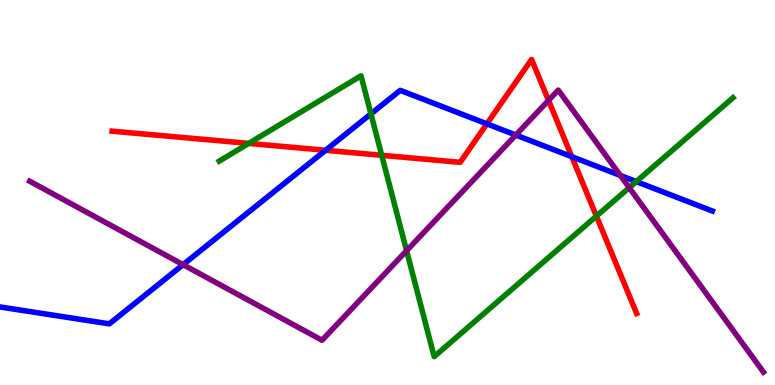[{'lines': ['blue', 'red'], 'intersections': [{'x': 4.2, 'y': 6.1}, {'x': 6.28, 'y': 6.78}, {'x': 7.38, 'y': 5.93}]}, {'lines': ['green', 'red'], 'intersections': [{'x': 3.21, 'y': 6.28}, {'x': 4.93, 'y': 5.97}, {'x': 7.7, 'y': 4.39}]}, {'lines': ['purple', 'red'], 'intersections': [{'x': 7.08, 'y': 7.39}]}, {'lines': ['blue', 'green'], 'intersections': [{'x': 4.79, 'y': 7.04}, {'x': 8.21, 'y': 5.28}]}, {'lines': ['blue', 'purple'], 'intersections': [{'x': 2.36, 'y': 3.13}, {'x': 6.66, 'y': 6.49}, {'x': 8.0, 'y': 5.44}]}, {'lines': ['green', 'purple'], 'intersections': [{'x': 5.25, 'y': 3.49}, {'x': 8.12, 'y': 5.13}]}]